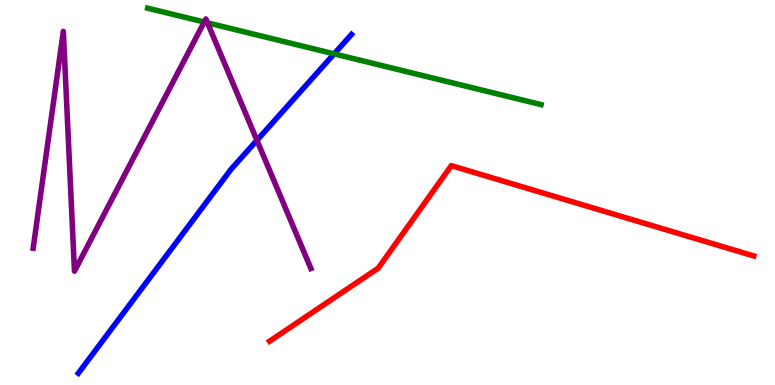[{'lines': ['blue', 'red'], 'intersections': []}, {'lines': ['green', 'red'], 'intersections': []}, {'lines': ['purple', 'red'], 'intersections': []}, {'lines': ['blue', 'green'], 'intersections': [{'x': 4.31, 'y': 8.6}]}, {'lines': ['blue', 'purple'], 'intersections': [{'x': 3.32, 'y': 6.36}]}, {'lines': ['green', 'purple'], 'intersections': [{'x': 2.64, 'y': 9.43}, {'x': 2.68, 'y': 9.41}]}]